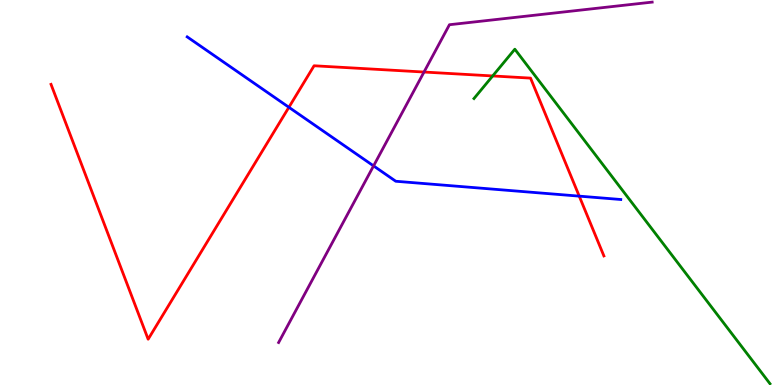[{'lines': ['blue', 'red'], 'intersections': [{'x': 3.73, 'y': 7.21}, {'x': 7.47, 'y': 4.91}]}, {'lines': ['green', 'red'], 'intersections': [{'x': 6.36, 'y': 8.03}]}, {'lines': ['purple', 'red'], 'intersections': [{'x': 5.47, 'y': 8.13}]}, {'lines': ['blue', 'green'], 'intersections': []}, {'lines': ['blue', 'purple'], 'intersections': [{'x': 4.82, 'y': 5.69}]}, {'lines': ['green', 'purple'], 'intersections': []}]